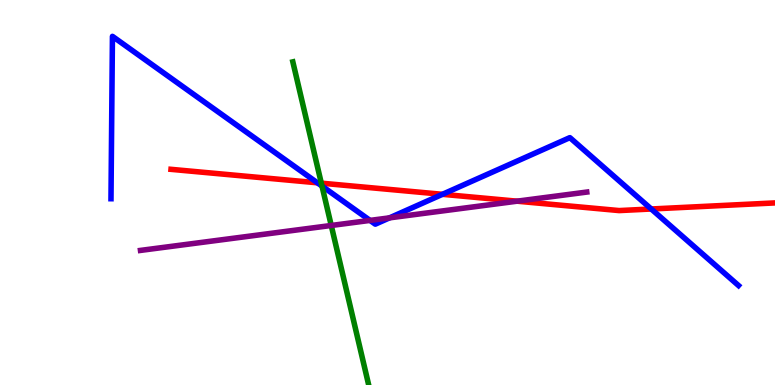[{'lines': ['blue', 'red'], 'intersections': [{'x': 4.1, 'y': 5.25}, {'x': 5.71, 'y': 4.95}, {'x': 8.4, 'y': 4.57}]}, {'lines': ['green', 'red'], 'intersections': [{'x': 4.15, 'y': 5.24}]}, {'lines': ['purple', 'red'], 'intersections': [{'x': 6.67, 'y': 4.77}]}, {'lines': ['blue', 'green'], 'intersections': [{'x': 4.15, 'y': 5.17}]}, {'lines': ['blue', 'purple'], 'intersections': [{'x': 4.77, 'y': 4.28}, {'x': 5.03, 'y': 4.34}]}, {'lines': ['green', 'purple'], 'intersections': [{'x': 4.27, 'y': 4.14}]}]